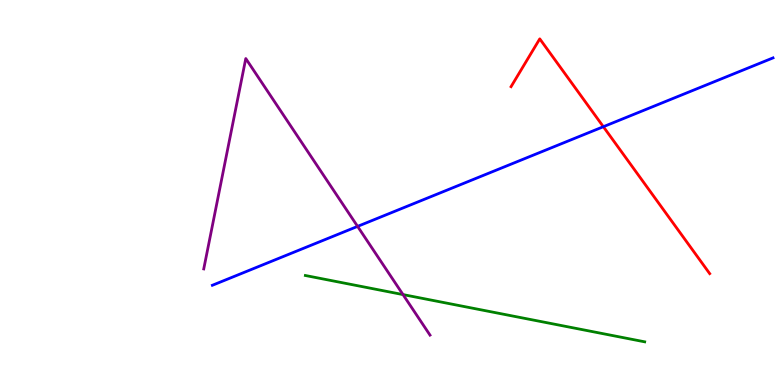[{'lines': ['blue', 'red'], 'intersections': [{'x': 7.79, 'y': 6.71}]}, {'lines': ['green', 'red'], 'intersections': []}, {'lines': ['purple', 'red'], 'intersections': []}, {'lines': ['blue', 'green'], 'intersections': []}, {'lines': ['blue', 'purple'], 'intersections': [{'x': 4.61, 'y': 4.12}]}, {'lines': ['green', 'purple'], 'intersections': [{'x': 5.2, 'y': 2.35}]}]